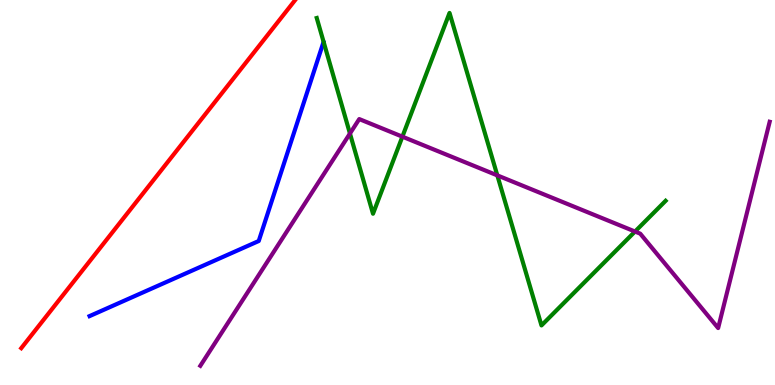[{'lines': ['blue', 'red'], 'intersections': []}, {'lines': ['green', 'red'], 'intersections': []}, {'lines': ['purple', 'red'], 'intersections': []}, {'lines': ['blue', 'green'], 'intersections': []}, {'lines': ['blue', 'purple'], 'intersections': []}, {'lines': ['green', 'purple'], 'intersections': [{'x': 4.52, 'y': 6.53}, {'x': 5.19, 'y': 6.45}, {'x': 6.42, 'y': 5.44}, {'x': 8.19, 'y': 3.99}]}]